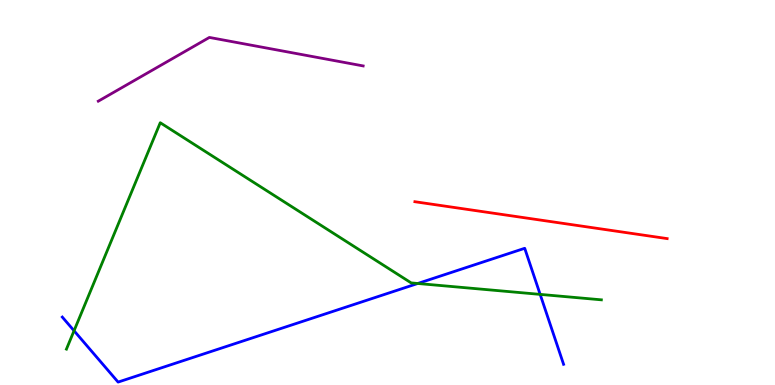[{'lines': ['blue', 'red'], 'intersections': []}, {'lines': ['green', 'red'], 'intersections': []}, {'lines': ['purple', 'red'], 'intersections': []}, {'lines': ['blue', 'green'], 'intersections': [{'x': 0.955, 'y': 1.41}, {'x': 5.39, 'y': 2.64}, {'x': 6.97, 'y': 2.35}]}, {'lines': ['blue', 'purple'], 'intersections': []}, {'lines': ['green', 'purple'], 'intersections': []}]